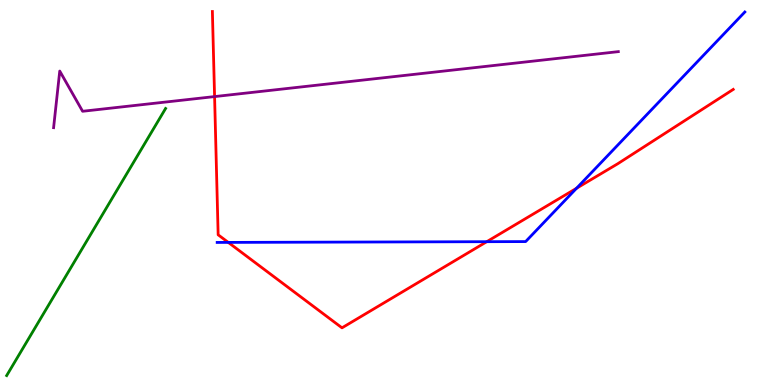[{'lines': ['blue', 'red'], 'intersections': [{'x': 2.95, 'y': 3.7}, {'x': 6.28, 'y': 3.72}, {'x': 7.44, 'y': 5.11}]}, {'lines': ['green', 'red'], 'intersections': []}, {'lines': ['purple', 'red'], 'intersections': [{'x': 2.77, 'y': 7.49}]}, {'lines': ['blue', 'green'], 'intersections': []}, {'lines': ['blue', 'purple'], 'intersections': []}, {'lines': ['green', 'purple'], 'intersections': []}]